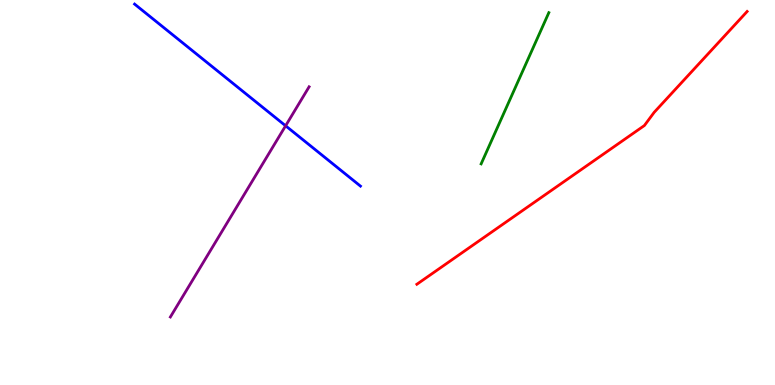[{'lines': ['blue', 'red'], 'intersections': []}, {'lines': ['green', 'red'], 'intersections': []}, {'lines': ['purple', 'red'], 'intersections': []}, {'lines': ['blue', 'green'], 'intersections': []}, {'lines': ['blue', 'purple'], 'intersections': [{'x': 3.69, 'y': 6.73}]}, {'lines': ['green', 'purple'], 'intersections': []}]